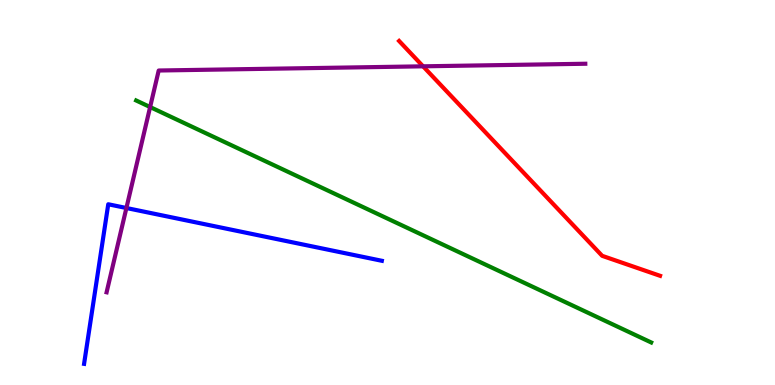[{'lines': ['blue', 'red'], 'intersections': []}, {'lines': ['green', 'red'], 'intersections': []}, {'lines': ['purple', 'red'], 'intersections': [{'x': 5.46, 'y': 8.28}]}, {'lines': ['blue', 'green'], 'intersections': []}, {'lines': ['blue', 'purple'], 'intersections': [{'x': 1.63, 'y': 4.6}]}, {'lines': ['green', 'purple'], 'intersections': [{'x': 1.94, 'y': 7.22}]}]